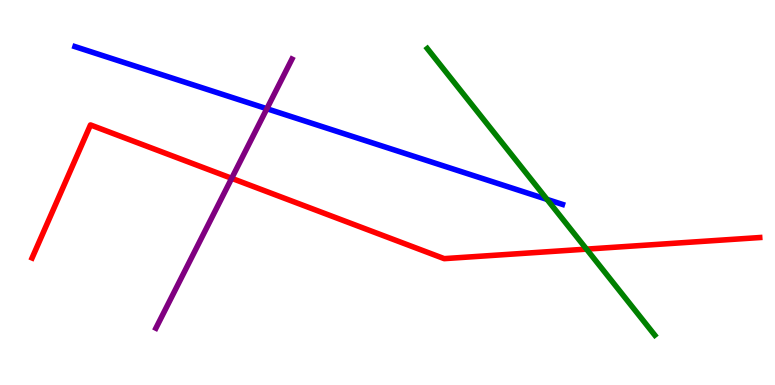[{'lines': ['blue', 'red'], 'intersections': []}, {'lines': ['green', 'red'], 'intersections': [{'x': 7.57, 'y': 3.53}]}, {'lines': ['purple', 'red'], 'intersections': [{'x': 2.99, 'y': 5.37}]}, {'lines': ['blue', 'green'], 'intersections': [{'x': 7.06, 'y': 4.82}]}, {'lines': ['blue', 'purple'], 'intersections': [{'x': 3.44, 'y': 7.18}]}, {'lines': ['green', 'purple'], 'intersections': []}]